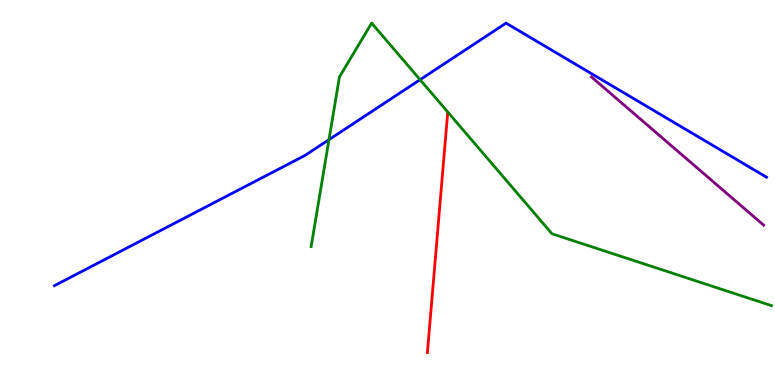[{'lines': ['blue', 'red'], 'intersections': []}, {'lines': ['green', 'red'], 'intersections': []}, {'lines': ['purple', 'red'], 'intersections': []}, {'lines': ['blue', 'green'], 'intersections': [{'x': 4.24, 'y': 6.37}, {'x': 5.42, 'y': 7.93}]}, {'lines': ['blue', 'purple'], 'intersections': []}, {'lines': ['green', 'purple'], 'intersections': []}]